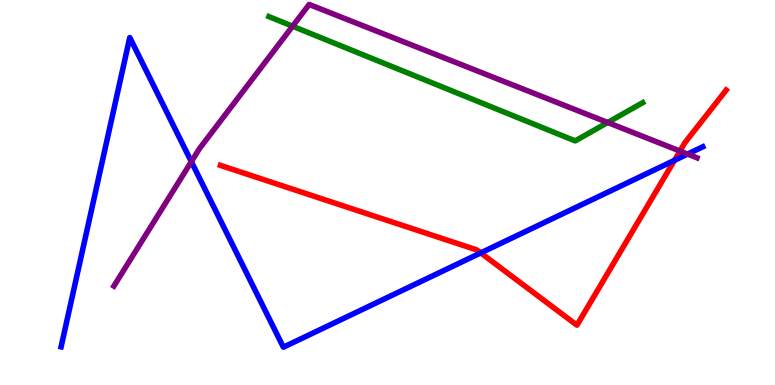[{'lines': ['blue', 'red'], 'intersections': [{'x': 6.2, 'y': 3.43}, {'x': 8.7, 'y': 5.84}]}, {'lines': ['green', 'red'], 'intersections': []}, {'lines': ['purple', 'red'], 'intersections': [{'x': 8.77, 'y': 6.08}]}, {'lines': ['blue', 'green'], 'intersections': []}, {'lines': ['blue', 'purple'], 'intersections': [{'x': 2.47, 'y': 5.8}, {'x': 8.87, 'y': 6.0}]}, {'lines': ['green', 'purple'], 'intersections': [{'x': 3.78, 'y': 9.32}, {'x': 7.84, 'y': 6.82}]}]